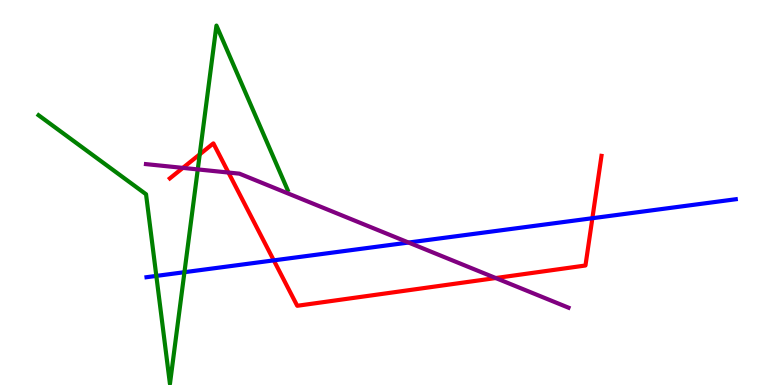[{'lines': ['blue', 'red'], 'intersections': [{'x': 3.53, 'y': 3.24}, {'x': 7.64, 'y': 4.33}]}, {'lines': ['green', 'red'], 'intersections': [{'x': 2.58, 'y': 5.99}]}, {'lines': ['purple', 'red'], 'intersections': [{'x': 2.36, 'y': 5.64}, {'x': 2.95, 'y': 5.52}, {'x': 6.4, 'y': 2.78}]}, {'lines': ['blue', 'green'], 'intersections': [{'x': 2.02, 'y': 2.83}, {'x': 2.38, 'y': 2.93}]}, {'lines': ['blue', 'purple'], 'intersections': [{'x': 5.27, 'y': 3.7}]}, {'lines': ['green', 'purple'], 'intersections': [{'x': 2.55, 'y': 5.6}]}]